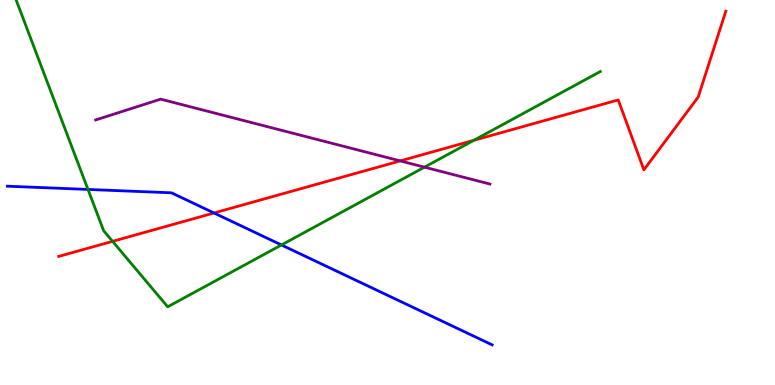[{'lines': ['blue', 'red'], 'intersections': [{'x': 2.76, 'y': 4.47}]}, {'lines': ['green', 'red'], 'intersections': [{'x': 1.45, 'y': 3.73}, {'x': 6.11, 'y': 6.36}]}, {'lines': ['purple', 'red'], 'intersections': [{'x': 5.16, 'y': 5.82}]}, {'lines': ['blue', 'green'], 'intersections': [{'x': 1.14, 'y': 5.08}, {'x': 3.63, 'y': 3.64}]}, {'lines': ['blue', 'purple'], 'intersections': []}, {'lines': ['green', 'purple'], 'intersections': [{'x': 5.48, 'y': 5.66}]}]